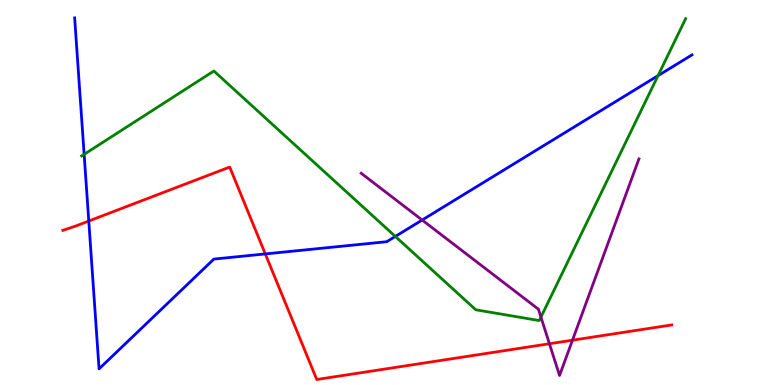[{'lines': ['blue', 'red'], 'intersections': [{'x': 1.15, 'y': 4.26}, {'x': 3.42, 'y': 3.4}]}, {'lines': ['green', 'red'], 'intersections': []}, {'lines': ['purple', 'red'], 'intersections': [{'x': 7.09, 'y': 1.07}, {'x': 7.39, 'y': 1.16}]}, {'lines': ['blue', 'green'], 'intersections': [{'x': 1.09, 'y': 5.99}, {'x': 5.1, 'y': 3.86}, {'x': 8.49, 'y': 8.03}]}, {'lines': ['blue', 'purple'], 'intersections': [{'x': 5.45, 'y': 4.29}]}, {'lines': ['green', 'purple'], 'intersections': [{'x': 6.98, 'y': 1.76}]}]